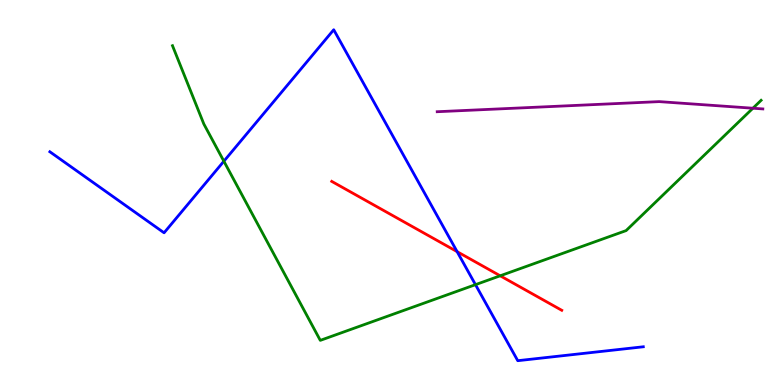[{'lines': ['blue', 'red'], 'intersections': [{'x': 5.9, 'y': 3.46}]}, {'lines': ['green', 'red'], 'intersections': [{'x': 6.45, 'y': 2.84}]}, {'lines': ['purple', 'red'], 'intersections': []}, {'lines': ['blue', 'green'], 'intersections': [{'x': 2.89, 'y': 5.81}, {'x': 6.14, 'y': 2.61}]}, {'lines': ['blue', 'purple'], 'intersections': []}, {'lines': ['green', 'purple'], 'intersections': [{'x': 9.71, 'y': 7.19}]}]